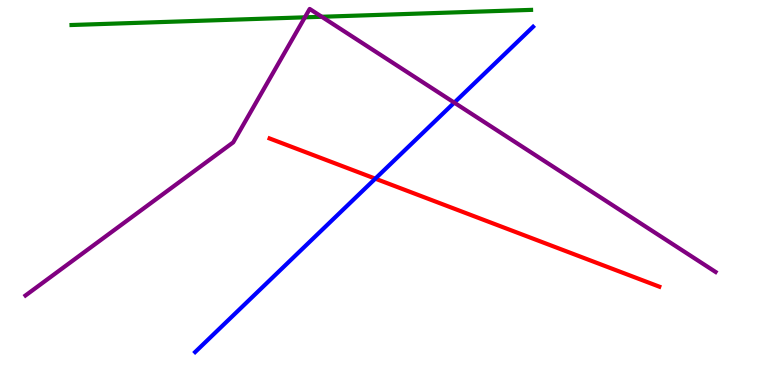[{'lines': ['blue', 'red'], 'intersections': [{'x': 4.84, 'y': 5.36}]}, {'lines': ['green', 'red'], 'intersections': []}, {'lines': ['purple', 'red'], 'intersections': []}, {'lines': ['blue', 'green'], 'intersections': []}, {'lines': ['blue', 'purple'], 'intersections': [{'x': 5.86, 'y': 7.33}]}, {'lines': ['green', 'purple'], 'intersections': [{'x': 3.93, 'y': 9.55}, {'x': 4.15, 'y': 9.56}]}]